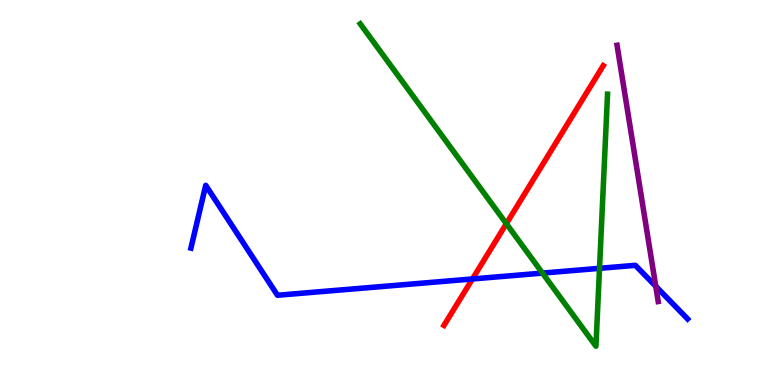[{'lines': ['blue', 'red'], 'intersections': [{'x': 6.1, 'y': 2.75}]}, {'lines': ['green', 'red'], 'intersections': [{'x': 6.53, 'y': 4.19}]}, {'lines': ['purple', 'red'], 'intersections': []}, {'lines': ['blue', 'green'], 'intersections': [{'x': 7.0, 'y': 2.91}, {'x': 7.74, 'y': 3.03}]}, {'lines': ['blue', 'purple'], 'intersections': [{'x': 8.46, 'y': 2.57}]}, {'lines': ['green', 'purple'], 'intersections': []}]